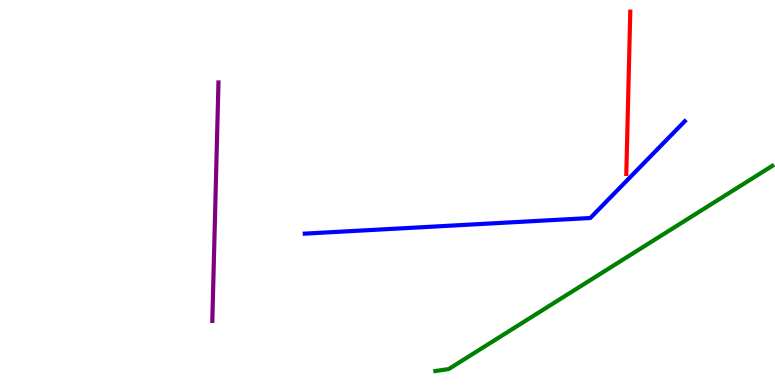[{'lines': ['blue', 'red'], 'intersections': []}, {'lines': ['green', 'red'], 'intersections': []}, {'lines': ['purple', 'red'], 'intersections': []}, {'lines': ['blue', 'green'], 'intersections': []}, {'lines': ['blue', 'purple'], 'intersections': []}, {'lines': ['green', 'purple'], 'intersections': []}]